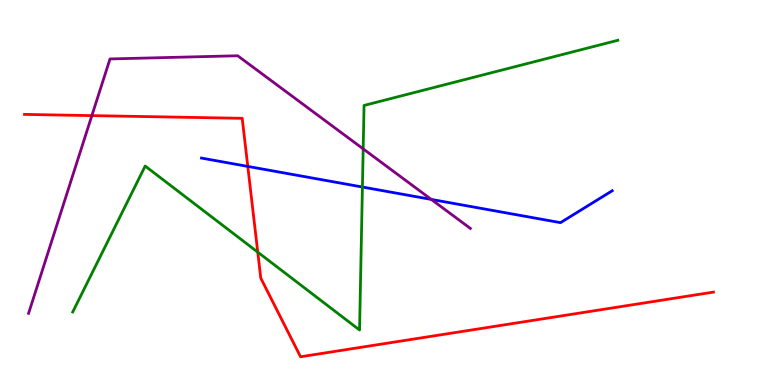[{'lines': ['blue', 'red'], 'intersections': [{'x': 3.2, 'y': 5.68}]}, {'lines': ['green', 'red'], 'intersections': [{'x': 3.33, 'y': 3.45}]}, {'lines': ['purple', 'red'], 'intersections': [{'x': 1.19, 'y': 7.0}]}, {'lines': ['blue', 'green'], 'intersections': [{'x': 4.68, 'y': 5.14}]}, {'lines': ['blue', 'purple'], 'intersections': [{'x': 5.56, 'y': 4.82}]}, {'lines': ['green', 'purple'], 'intersections': [{'x': 4.69, 'y': 6.13}]}]